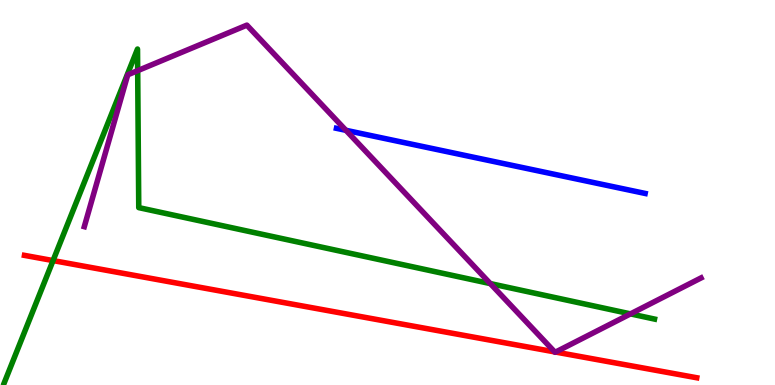[{'lines': ['blue', 'red'], 'intersections': []}, {'lines': ['green', 'red'], 'intersections': [{'x': 0.685, 'y': 3.23}]}, {'lines': ['purple', 'red'], 'intersections': [{'x': 7.16, 'y': 0.86}, {'x': 7.17, 'y': 0.856}]}, {'lines': ['blue', 'green'], 'intersections': []}, {'lines': ['blue', 'purple'], 'intersections': [{'x': 4.46, 'y': 6.62}]}, {'lines': ['green', 'purple'], 'intersections': [{'x': 1.78, 'y': 8.16}, {'x': 6.33, 'y': 2.63}, {'x': 8.14, 'y': 1.85}]}]